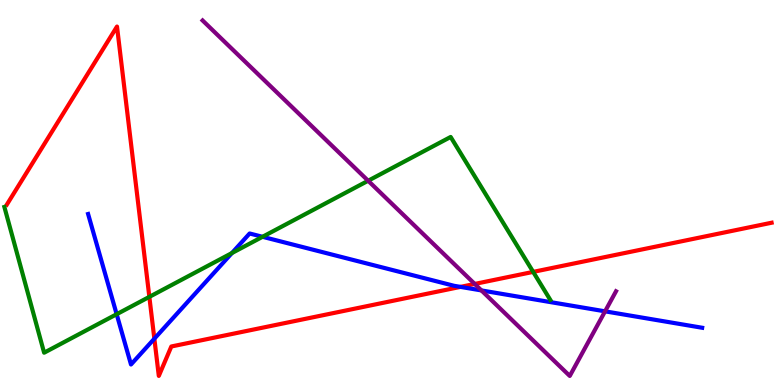[{'lines': ['blue', 'red'], 'intersections': [{'x': 1.99, 'y': 1.2}, {'x': 5.94, 'y': 2.55}]}, {'lines': ['green', 'red'], 'intersections': [{'x': 1.93, 'y': 2.29}, {'x': 6.88, 'y': 2.94}]}, {'lines': ['purple', 'red'], 'intersections': [{'x': 6.13, 'y': 2.62}]}, {'lines': ['blue', 'green'], 'intersections': [{'x': 1.51, 'y': 1.84}, {'x': 2.99, 'y': 3.43}, {'x': 3.39, 'y': 3.85}]}, {'lines': ['blue', 'purple'], 'intersections': [{'x': 6.21, 'y': 2.46}, {'x': 7.81, 'y': 1.91}]}, {'lines': ['green', 'purple'], 'intersections': [{'x': 4.75, 'y': 5.31}]}]